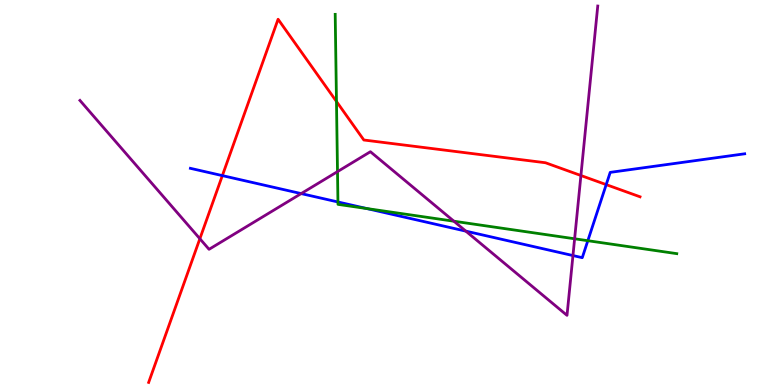[{'lines': ['blue', 'red'], 'intersections': [{'x': 2.87, 'y': 5.44}, {'x': 7.82, 'y': 5.2}]}, {'lines': ['green', 'red'], 'intersections': [{'x': 4.34, 'y': 7.36}]}, {'lines': ['purple', 'red'], 'intersections': [{'x': 2.58, 'y': 3.8}, {'x': 7.5, 'y': 5.44}]}, {'lines': ['blue', 'green'], 'intersections': [{'x': 4.36, 'y': 4.75}, {'x': 4.73, 'y': 4.58}, {'x': 7.58, 'y': 3.75}]}, {'lines': ['blue', 'purple'], 'intersections': [{'x': 3.89, 'y': 4.97}, {'x': 6.01, 'y': 4.0}, {'x': 7.39, 'y': 3.36}]}, {'lines': ['green', 'purple'], 'intersections': [{'x': 4.35, 'y': 5.54}, {'x': 5.86, 'y': 4.25}, {'x': 7.41, 'y': 3.8}]}]